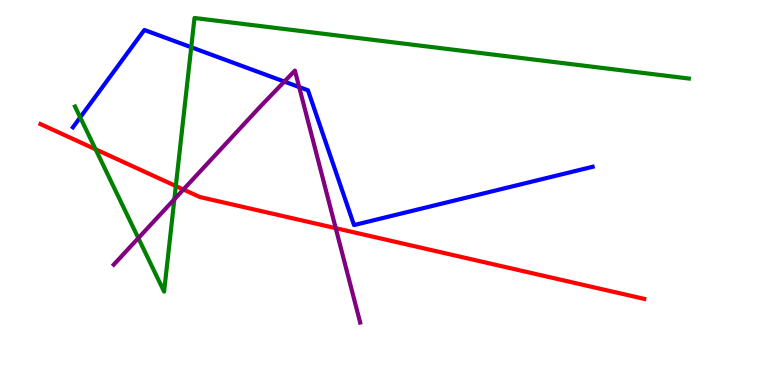[{'lines': ['blue', 'red'], 'intersections': []}, {'lines': ['green', 'red'], 'intersections': [{'x': 1.23, 'y': 6.12}, {'x': 2.27, 'y': 5.17}]}, {'lines': ['purple', 'red'], 'intersections': [{'x': 2.37, 'y': 5.08}, {'x': 4.33, 'y': 4.07}]}, {'lines': ['blue', 'green'], 'intersections': [{'x': 1.04, 'y': 6.95}, {'x': 2.47, 'y': 8.77}]}, {'lines': ['blue', 'purple'], 'intersections': [{'x': 3.67, 'y': 7.88}, {'x': 3.86, 'y': 7.74}]}, {'lines': ['green', 'purple'], 'intersections': [{'x': 1.79, 'y': 3.82}, {'x': 2.25, 'y': 4.82}]}]